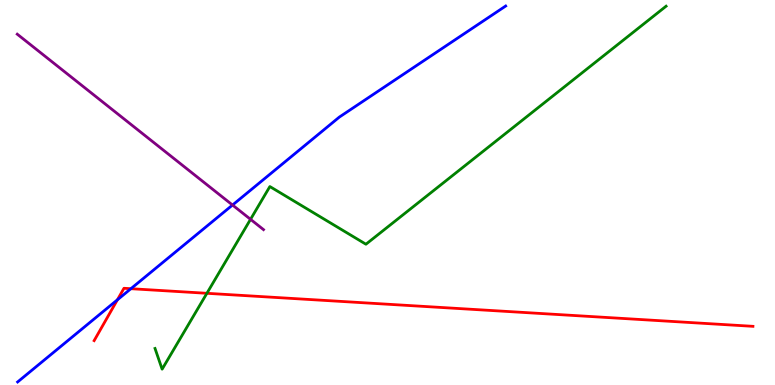[{'lines': ['blue', 'red'], 'intersections': [{'x': 1.51, 'y': 2.21}, {'x': 1.69, 'y': 2.5}]}, {'lines': ['green', 'red'], 'intersections': [{'x': 2.67, 'y': 2.38}]}, {'lines': ['purple', 'red'], 'intersections': []}, {'lines': ['blue', 'green'], 'intersections': []}, {'lines': ['blue', 'purple'], 'intersections': [{'x': 3.0, 'y': 4.67}]}, {'lines': ['green', 'purple'], 'intersections': [{'x': 3.23, 'y': 4.3}]}]